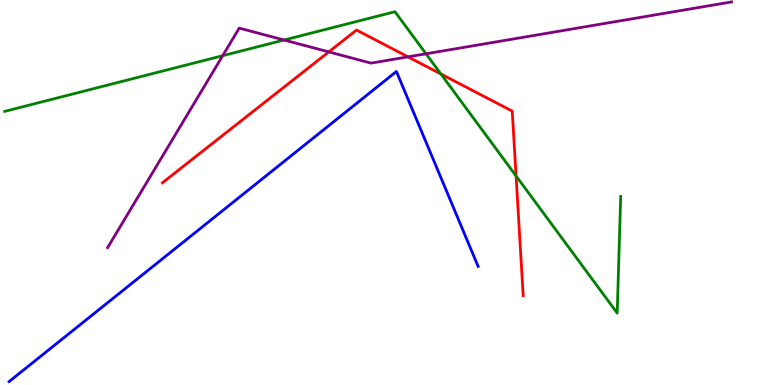[{'lines': ['blue', 'red'], 'intersections': []}, {'lines': ['green', 'red'], 'intersections': [{'x': 5.69, 'y': 8.08}, {'x': 6.66, 'y': 5.43}]}, {'lines': ['purple', 'red'], 'intersections': [{'x': 4.24, 'y': 8.65}, {'x': 5.26, 'y': 8.52}]}, {'lines': ['blue', 'green'], 'intersections': []}, {'lines': ['blue', 'purple'], 'intersections': []}, {'lines': ['green', 'purple'], 'intersections': [{'x': 2.87, 'y': 8.55}, {'x': 3.67, 'y': 8.96}, {'x': 5.5, 'y': 8.6}]}]